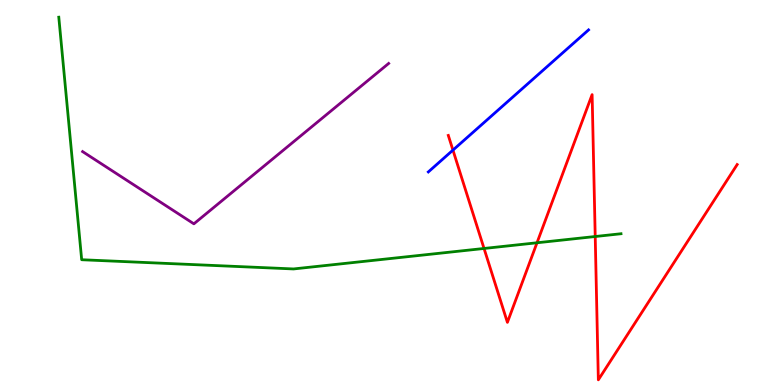[{'lines': ['blue', 'red'], 'intersections': [{'x': 5.84, 'y': 6.1}]}, {'lines': ['green', 'red'], 'intersections': [{'x': 6.25, 'y': 3.55}, {'x': 6.93, 'y': 3.69}, {'x': 7.68, 'y': 3.86}]}, {'lines': ['purple', 'red'], 'intersections': []}, {'lines': ['blue', 'green'], 'intersections': []}, {'lines': ['blue', 'purple'], 'intersections': []}, {'lines': ['green', 'purple'], 'intersections': []}]